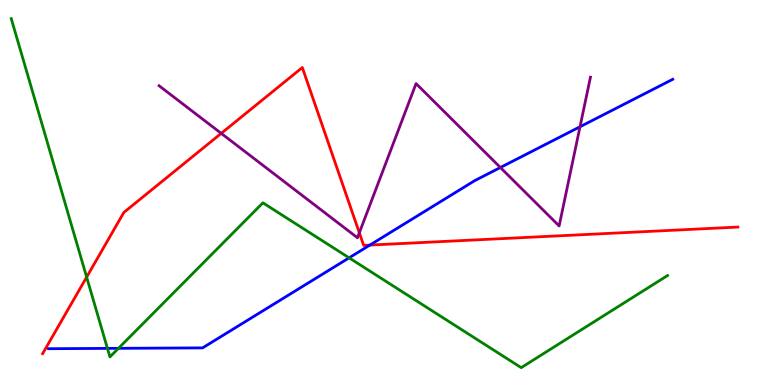[{'lines': ['blue', 'red'], 'intersections': [{'x': 4.77, 'y': 3.63}]}, {'lines': ['green', 'red'], 'intersections': [{'x': 1.12, 'y': 2.8}]}, {'lines': ['purple', 'red'], 'intersections': [{'x': 2.85, 'y': 6.54}, {'x': 4.64, 'y': 3.95}]}, {'lines': ['blue', 'green'], 'intersections': [{'x': 1.39, 'y': 0.951}, {'x': 1.53, 'y': 0.952}, {'x': 4.5, 'y': 3.3}]}, {'lines': ['blue', 'purple'], 'intersections': [{'x': 6.46, 'y': 5.65}, {'x': 7.48, 'y': 6.71}]}, {'lines': ['green', 'purple'], 'intersections': []}]